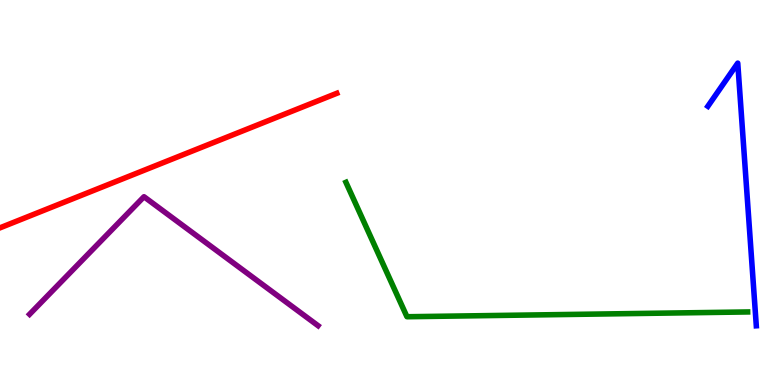[{'lines': ['blue', 'red'], 'intersections': []}, {'lines': ['green', 'red'], 'intersections': []}, {'lines': ['purple', 'red'], 'intersections': []}, {'lines': ['blue', 'green'], 'intersections': []}, {'lines': ['blue', 'purple'], 'intersections': []}, {'lines': ['green', 'purple'], 'intersections': []}]